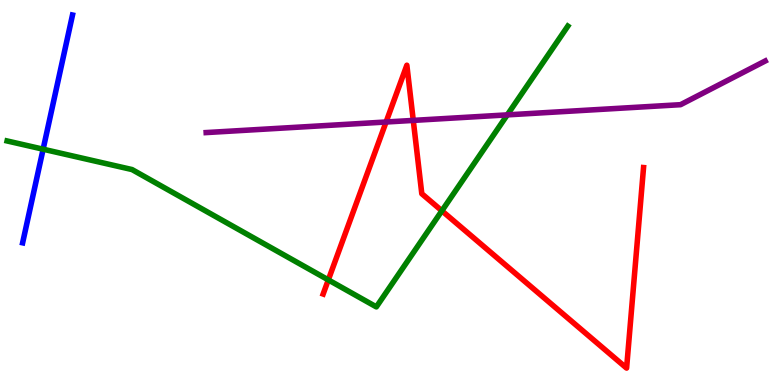[{'lines': ['blue', 'red'], 'intersections': []}, {'lines': ['green', 'red'], 'intersections': [{'x': 4.24, 'y': 2.73}, {'x': 5.7, 'y': 4.52}]}, {'lines': ['purple', 'red'], 'intersections': [{'x': 4.98, 'y': 6.83}, {'x': 5.33, 'y': 6.87}]}, {'lines': ['blue', 'green'], 'intersections': [{'x': 0.556, 'y': 6.12}]}, {'lines': ['blue', 'purple'], 'intersections': []}, {'lines': ['green', 'purple'], 'intersections': [{'x': 6.55, 'y': 7.02}]}]